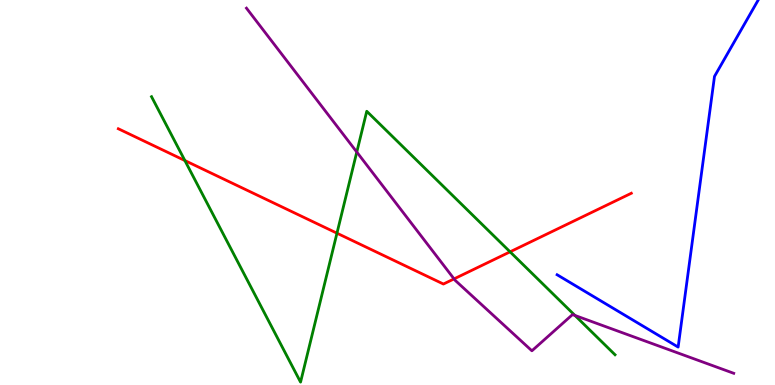[{'lines': ['blue', 'red'], 'intersections': []}, {'lines': ['green', 'red'], 'intersections': [{'x': 2.39, 'y': 5.83}, {'x': 4.35, 'y': 3.94}, {'x': 6.58, 'y': 3.46}]}, {'lines': ['purple', 'red'], 'intersections': [{'x': 5.86, 'y': 2.76}]}, {'lines': ['blue', 'green'], 'intersections': []}, {'lines': ['blue', 'purple'], 'intersections': []}, {'lines': ['green', 'purple'], 'intersections': [{'x': 4.6, 'y': 6.05}, {'x': 7.42, 'y': 1.81}]}]